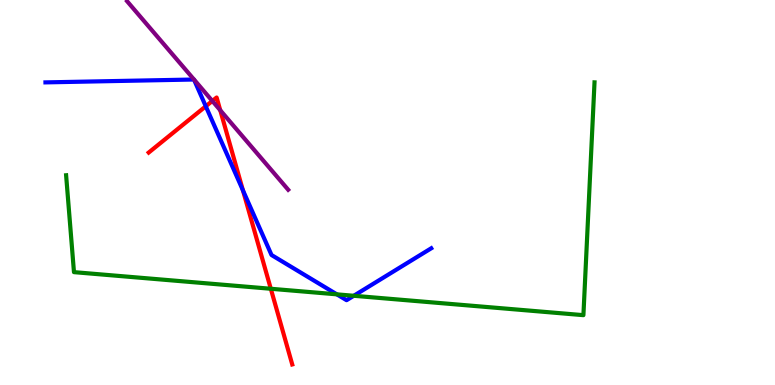[{'lines': ['blue', 'red'], 'intersections': [{'x': 2.66, 'y': 7.24}, {'x': 3.13, 'y': 5.06}]}, {'lines': ['green', 'red'], 'intersections': [{'x': 3.49, 'y': 2.5}]}, {'lines': ['purple', 'red'], 'intersections': [{'x': 2.74, 'y': 7.38}, {'x': 2.84, 'y': 7.14}]}, {'lines': ['blue', 'green'], 'intersections': [{'x': 4.35, 'y': 2.35}, {'x': 4.56, 'y': 2.32}]}, {'lines': ['blue', 'purple'], 'intersections': []}, {'lines': ['green', 'purple'], 'intersections': []}]